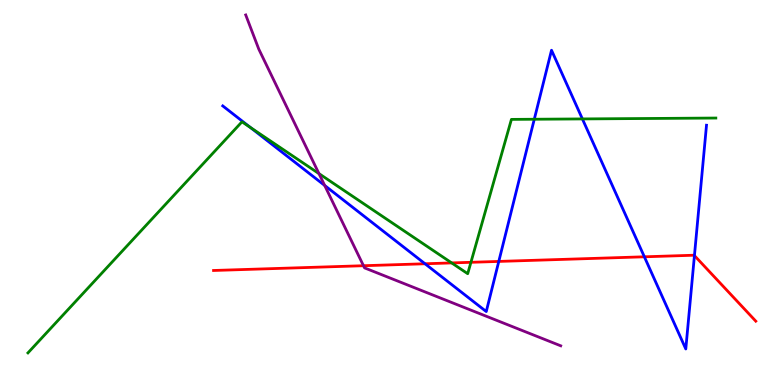[{'lines': ['blue', 'red'], 'intersections': [{'x': 5.48, 'y': 3.15}, {'x': 6.44, 'y': 3.21}, {'x': 8.31, 'y': 3.33}, {'x': 8.96, 'y': 3.36}]}, {'lines': ['green', 'red'], 'intersections': [{'x': 5.83, 'y': 3.17}, {'x': 6.08, 'y': 3.19}]}, {'lines': ['purple', 'red'], 'intersections': [{'x': 4.69, 'y': 3.1}]}, {'lines': ['blue', 'green'], 'intersections': [{'x': 3.23, 'y': 6.69}, {'x': 6.89, 'y': 6.9}, {'x': 7.51, 'y': 6.91}]}, {'lines': ['blue', 'purple'], 'intersections': [{'x': 4.19, 'y': 5.18}]}, {'lines': ['green', 'purple'], 'intersections': [{'x': 4.12, 'y': 5.49}]}]